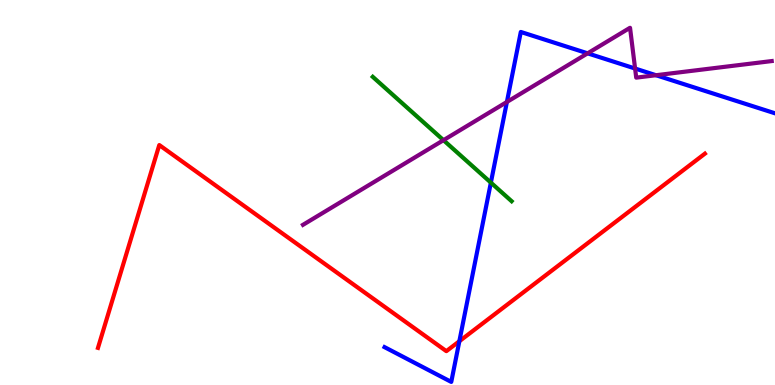[{'lines': ['blue', 'red'], 'intersections': [{'x': 5.93, 'y': 1.14}]}, {'lines': ['green', 'red'], 'intersections': []}, {'lines': ['purple', 'red'], 'intersections': []}, {'lines': ['blue', 'green'], 'intersections': [{'x': 6.33, 'y': 5.26}]}, {'lines': ['blue', 'purple'], 'intersections': [{'x': 6.54, 'y': 7.35}, {'x': 7.58, 'y': 8.61}, {'x': 8.19, 'y': 8.22}, {'x': 8.46, 'y': 8.05}]}, {'lines': ['green', 'purple'], 'intersections': [{'x': 5.72, 'y': 6.36}]}]